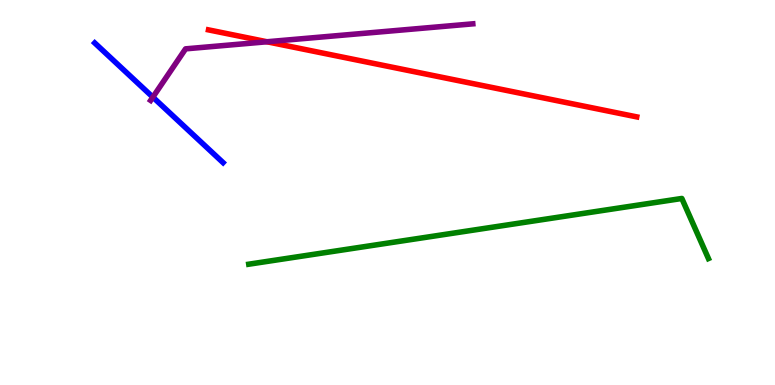[{'lines': ['blue', 'red'], 'intersections': []}, {'lines': ['green', 'red'], 'intersections': []}, {'lines': ['purple', 'red'], 'intersections': [{'x': 3.45, 'y': 8.92}]}, {'lines': ['blue', 'green'], 'intersections': []}, {'lines': ['blue', 'purple'], 'intersections': [{'x': 1.97, 'y': 7.48}]}, {'lines': ['green', 'purple'], 'intersections': []}]